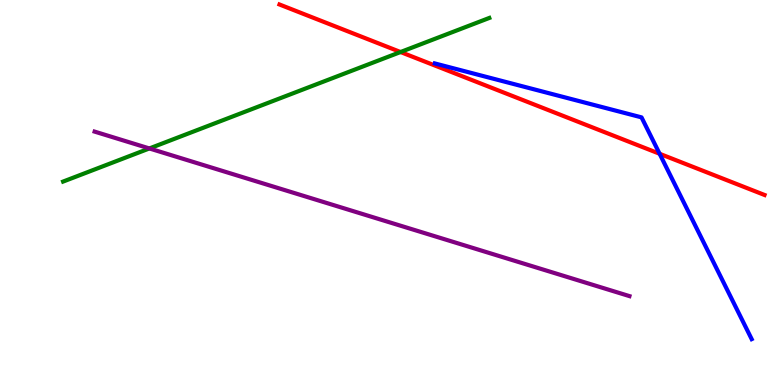[{'lines': ['blue', 'red'], 'intersections': [{'x': 8.51, 'y': 6.01}]}, {'lines': ['green', 'red'], 'intersections': [{'x': 5.17, 'y': 8.65}]}, {'lines': ['purple', 'red'], 'intersections': []}, {'lines': ['blue', 'green'], 'intersections': []}, {'lines': ['blue', 'purple'], 'intersections': []}, {'lines': ['green', 'purple'], 'intersections': [{'x': 1.93, 'y': 6.14}]}]